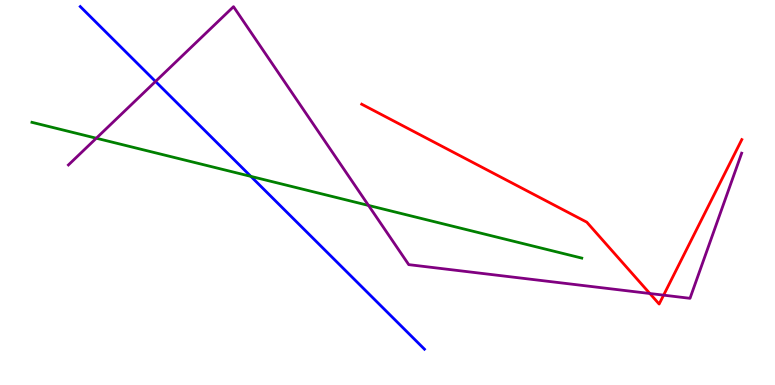[{'lines': ['blue', 'red'], 'intersections': []}, {'lines': ['green', 'red'], 'intersections': []}, {'lines': ['purple', 'red'], 'intersections': [{'x': 8.39, 'y': 2.38}, {'x': 8.56, 'y': 2.33}]}, {'lines': ['blue', 'green'], 'intersections': [{'x': 3.24, 'y': 5.42}]}, {'lines': ['blue', 'purple'], 'intersections': [{'x': 2.01, 'y': 7.88}]}, {'lines': ['green', 'purple'], 'intersections': [{'x': 1.24, 'y': 6.41}, {'x': 4.76, 'y': 4.66}]}]